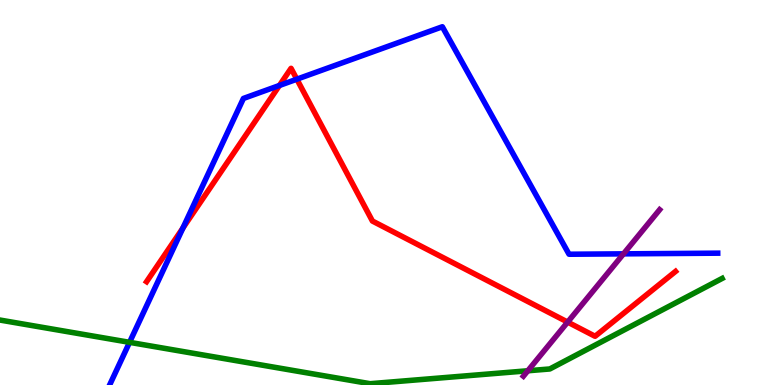[{'lines': ['blue', 'red'], 'intersections': [{'x': 2.36, 'y': 4.08}, {'x': 3.61, 'y': 7.78}, {'x': 3.83, 'y': 7.94}]}, {'lines': ['green', 'red'], 'intersections': []}, {'lines': ['purple', 'red'], 'intersections': [{'x': 7.32, 'y': 1.63}]}, {'lines': ['blue', 'green'], 'intersections': [{'x': 1.67, 'y': 1.11}]}, {'lines': ['blue', 'purple'], 'intersections': [{'x': 8.05, 'y': 3.41}]}, {'lines': ['green', 'purple'], 'intersections': [{'x': 6.81, 'y': 0.37}]}]